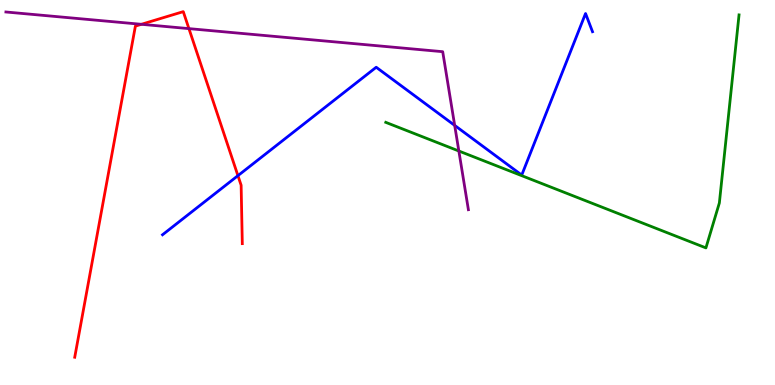[{'lines': ['blue', 'red'], 'intersections': [{'x': 3.07, 'y': 5.44}]}, {'lines': ['green', 'red'], 'intersections': []}, {'lines': ['purple', 'red'], 'intersections': [{'x': 1.82, 'y': 9.37}, {'x': 2.44, 'y': 9.26}]}, {'lines': ['blue', 'green'], 'intersections': []}, {'lines': ['blue', 'purple'], 'intersections': [{'x': 5.87, 'y': 6.74}]}, {'lines': ['green', 'purple'], 'intersections': [{'x': 5.92, 'y': 6.08}]}]